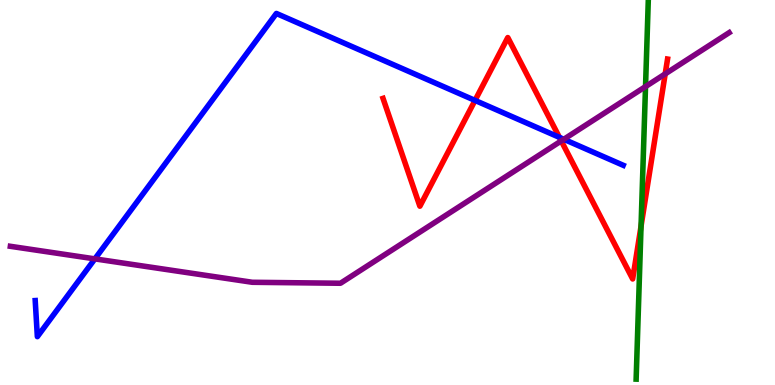[{'lines': ['blue', 'red'], 'intersections': [{'x': 6.13, 'y': 7.39}, {'x': 7.22, 'y': 6.43}]}, {'lines': ['green', 'red'], 'intersections': [{'x': 8.27, 'y': 4.12}]}, {'lines': ['purple', 'red'], 'intersections': [{'x': 7.24, 'y': 6.34}, {'x': 8.58, 'y': 8.08}]}, {'lines': ['blue', 'green'], 'intersections': []}, {'lines': ['blue', 'purple'], 'intersections': [{'x': 1.22, 'y': 3.28}, {'x': 7.27, 'y': 6.38}]}, {'lines': ['green', 'purple'], 'intersections': [{'x': 8.33, 'y': 7.75}]}]